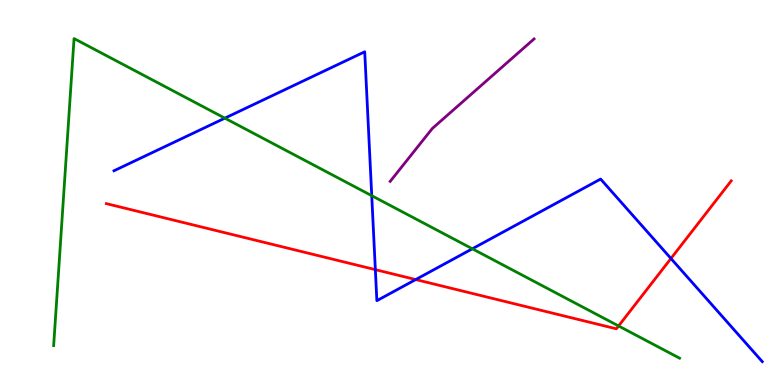[{'lines': ['blue', 'red'], 'intersections': [{'x': 4.84, 'y': 3.0}, {'x': 5.36, 'y': 2.74}, {'x': 8.66, 'y': 3.29}]}, {'lines': ['green', 'red'], 'intersections': [{'x': 7.98, 'y': 1.53}]}, {'lines': ['purple', 'red'], 'intersections': []}, {'lines': ['blue', 'green'], 'intersections': [{'x': 2.9, 'y': 6.93}, {'x': 4.8, 'y': 4.92}, {'x': 6.09, 'y': 3.54}]}, {'lines': ['blue', 'purple'], 'intersections': []}, {'lines': ['green', 'purple'], 'intersections': []}]